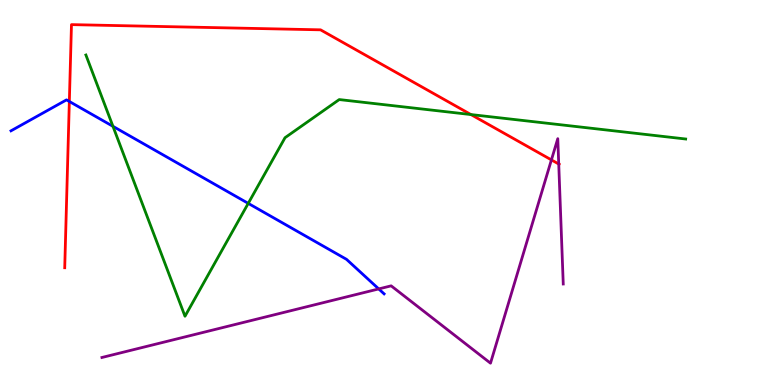[{'lines': ['blue', 'red'], 'intersections': [{'x': 0.895, 'y': 7.36}]}, {'lines': ['green', 'red'], 'intersections': [{'x': 6.08, 'y': 7.02}]}, {'lines': ['purple', 'red'], 'intersections': [{'x': 7.12, 'y': 5.85}, {'x': 7.21, 'y': 5.74}]}, {'lines': ['blue', 'green'], 'intersections': [{'x': 1.46, 'y': 6.72}, {'x': 3.2, 'y': 4.72}]}, {'lines': ['blue', 'purple'], 'intersections': [{'x': 4.89, 'y': 2.5}]}, {'lines': ['green', 'purple'], 'intersections': []}]